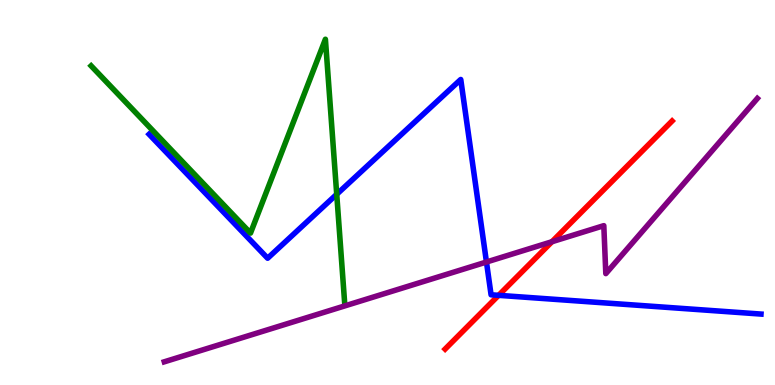[{'lines': ['blue', 'red'], 'intersections': [{'x': 6.43, 'y': 2.33}]}, {'lines': ['green', 'red'], 'intersections': []}, {'lines': ['purple', 'red'], 'intersections': [{'x': 7.12, 'y': 3.72}]}, {'lines': ['blue', 'green'], 'intersections': [{'x': 4.34, 'y': 4.95}]}, {'lines': ['blue', 'purple'], 'intersections': [{'x': 6.28, 'y': 3.19}]}, {'lines': ['green', 'purple'], 'intersections': []}]